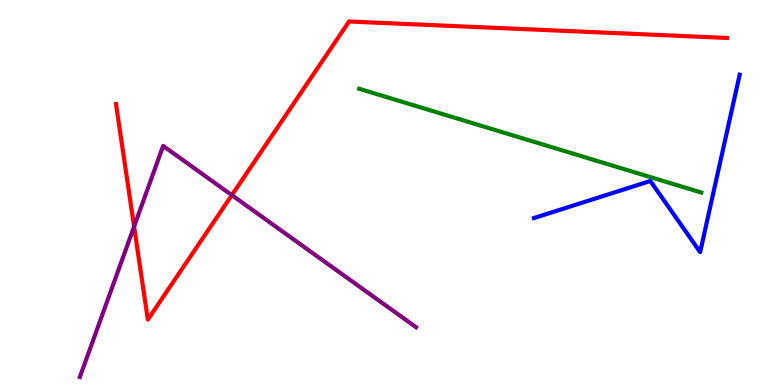[{'lines': ['blue', 'red'], 'intersections': []}, {'lines': ['green', 'red'], 'intersections': []}, {'lines': ['purple', 'red'], 'intersections': [{'x': 1.73, 'y': 4.12}, {'x': 2.99, 'y': 4.93}]}, {'lines': ['blue', 'green'], 'intersections': []}, {'lines': ['blue', 'purple'], 'intersections': []}, {'lines': ['green', 'purple'], 'intersections': []}]